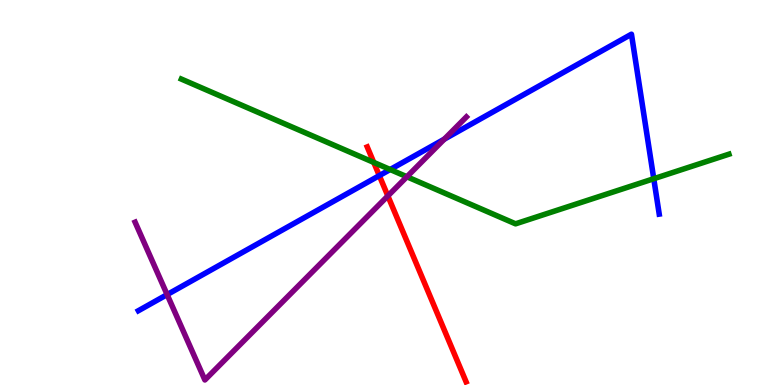[{'lines': ['blue', 'red'], 'intersections': [{'x': 4.89, 'y': 5.44}]}, {'lines': ['green', 'red'], 'intersections': [{'x': 4.82, 'y': 5.78}]}, {'lines': ['purple', 'red'], 'intersections': [{'x': 5.0, 'y': 4.91}]}, {'lines': ['blue', 'green'], 'intersections': [{'x': 5.03, 'y': 5.6}, {'x': 8.44, 'y': 5.36}]}, {'lines': ['blue', 'purple'], 'intersections': [{'x': 2.16, 'y': 2.35}, {'x': 5.73, 'y': 6.38}]}, {'lines': ['green', 'purple'], 'intersections': [{'x': 5.25, 'y': 5.41}]}]